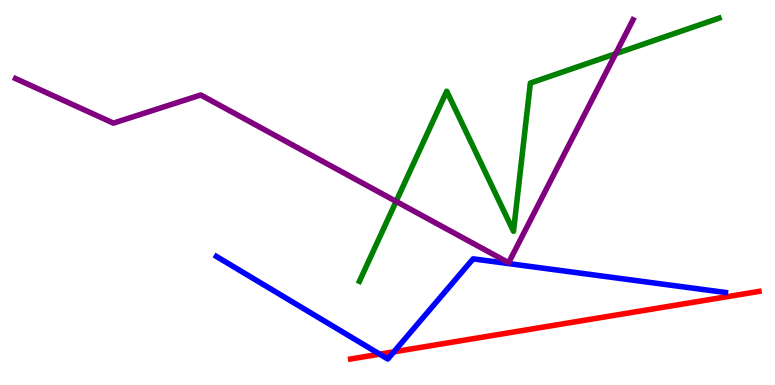[{'lines': ['blue', 'red'], 'intersections': [{'x': 4.9, 'y': 0.801}, {'x': 5.08, 'y': 0.862}]}, {'lines': ['green', 'red'], 'intersections': []}, {'lines': ['purple', 'red'], 'intersections': []}, {'lines': ['blue', 'green'], 'intersections': []}, {'lines': ['blue', 'purple'], 'intersections': []}, {'lines': ['green', 'purple'], 'intersections': [{'x': 5.11, 'y': 4.77}, {'x': 7.94, 'y': 8.6}]}]